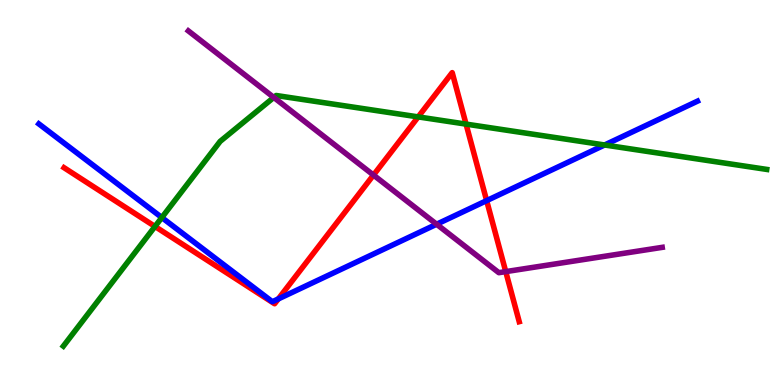[{'lines': ['blue', 'red'], 'intersections': [{'x': 3.59, 'y': 2.24}, {'x': 6.28, 'y': 4.79}]}, {'lines': ['green', 'red'], 'intersections': [{'x': 2.0, 'y': 4.12}, {'x': 5.4, 'y': 6.96}, {'x': 6.01, 'y': 6.78}]}, {'lines': ['purple', 'red'], 'intersections': [{'x': 4.82, 'y': 5.45}, {'x': 6.53, 'y': 2.95}]}, {'lines': ['blue', 'green'], 'intersections': [{'x': 2.09, 'y': 4.35}, {'x': 7.8, 'y': 6.23}]}, {'lines': ['blue', 'purple'], 'intersections': [{'x': 5.63, 'y': 4.18}]}, {'lines': ['green', 'purple'], 'intersections': [{'x': 3.53, 'y': 7.47}]}]